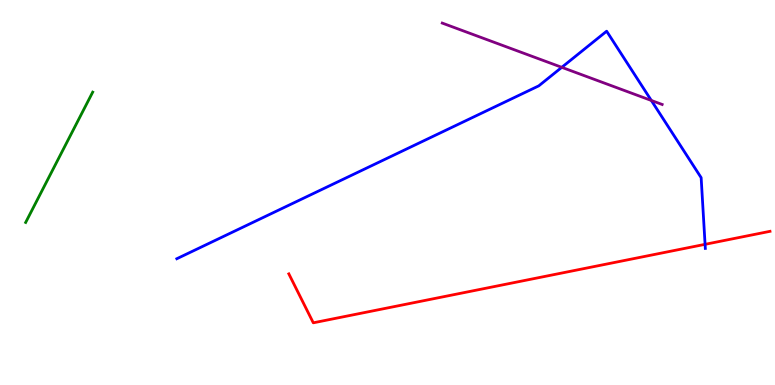[{'lines': ['blue', 'red'], 'intersections': [{'x': 9.1, 'y': 3.65}]}, {'lines': ['green', 'red'], 'intersections': []}, {'lines': ['purple', 'red'], 'intersections': []}, {'lines': ['blue', 'green'], 'intersections': []}, {'lines': ['blue', 'purple'], 'intersections': [{'x': 7.25, 'y': 8.25}, {'x': 8.4, 'y': 7.39}]}, {'lines': ['green', 'purple'], 'intersections': []}]